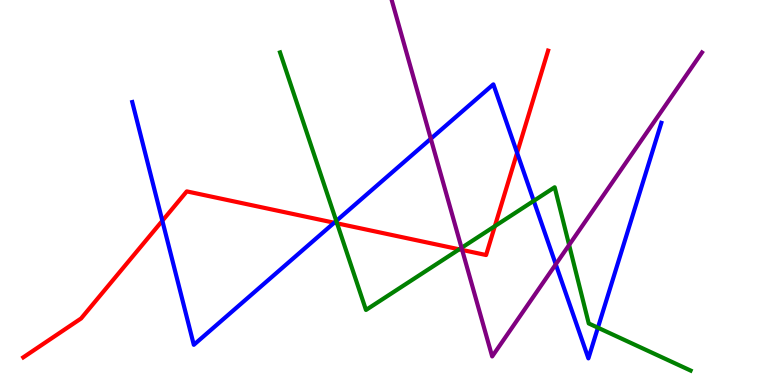[{'lines': ['blue', 'red'], 'intersections': [{'x': 2.09, 'y': 4.27}, {'x': 4.31, 'y': 4.21}, {'x': 6.67, 'y': 6.03}]}, {'lines': ['green', 'red'], 'intersections': [{'x': 4.35, 'y': 4.2}, {'x': 5.93, 'y': 3.52}, {'x': 6.39, 'y': 4.13}]}, {'lines': ['purple', 'red'], 'intersections': [{'x': 5.96, 'y': 3.51}]}, {'lines': ['blue', 'green'], 'intersections': [{'x': 4.34, 'y': 4.26}, {'x': 6.89, 'y': 4.78}, {'x': 7.71, 'y': 1.49}]}, {'lines': ['blue', 'purple'], 'intersections': [{'x': 5.56, 'y': 6.4}, {'x': 7.17, 'y': 3.13}]}, {'lines': ['green', 'purple'], 'intersections': [{'x': 5.96, 'y': 3.56}, {'x': 7.34, 'y': 3.64}]}]